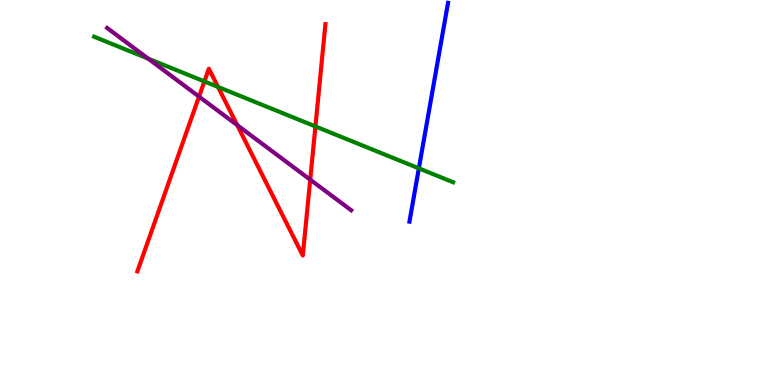[{'lines': ['blue', 'red'], 'intersections': []}, {'lines': ['green', 'red'], 'intersections': [{'x': 2.64, 'y': 7.88}, {'x': 2.81, 'y': 7.74}, {'x': 4.07, 'y': 6.72}]}, {'lines': ['purple', 'red'], 'intersections': [{'x': 2.57, 'y': 7.49}, {'x': 3.06, 'y': 6.75}, {'x': 4.0, 'y': 5.33}]}, {'lines': ['blue', 'green'], 'intersections': [{'x': 5.4, 'y': 5.63}]}, {'lines': ['blue', 'purple'], 'intersections': []}, {'lines': ['green', 'purple'], 'intersections': [{'x': 1.91, 'y': 8.48}]}]